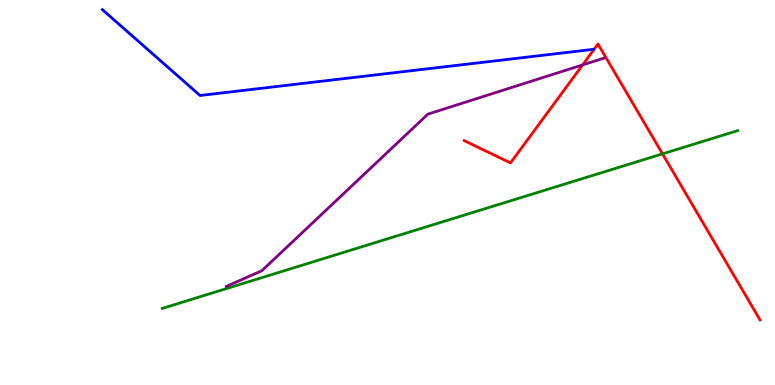[{'lines': ['blue', 'red'], 'intersections': []}, {'lines': ['green', 'red'], 'intersections': [{'x': 8.55, 'y': 6.0}]}, {'lines': ['purple', 'red'], 'intersections': [{'x': 7.52, 'y': 8.31}]}, {'lines': ['blue', 'green'], 'intersections': []}, {'lines': ['blue', 'purple'], 'intersections': []}, {'lines': ['green', 'purple'], 'intersections': []}]